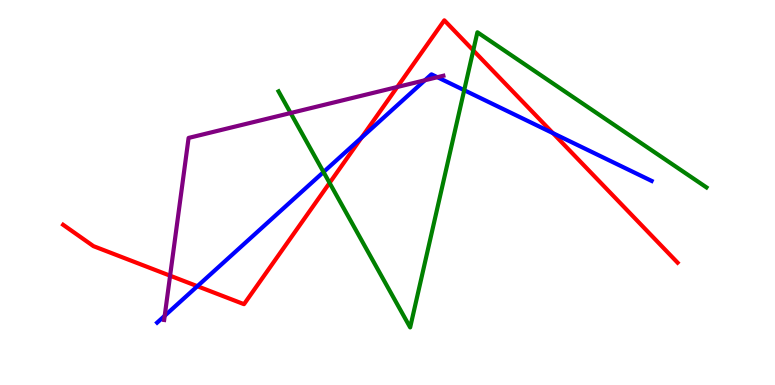[{'lines': ['blue', 'red'], 'intersections': [{'x': 2.55, 'y': 2.57}, {'x': 4.67, 'y': 6.43}, {'x': 7.13, 'y': 6.54}]}, {'lines': ['green', 'red'], 'intersections': [{'x': 4.25, 'y': 5.25}, {'x': 6.11, 'y': 8.69}]}, {'lines': ['purple', 'red'], 'intersections': [{'x': 2.19, 'y': 2.84}, {'x': 5.13, 'y': 7.74}]}, {'lines': ['blue', 'green'], 'intersections': [{'x': 4.17, 'y': 5.53}, {'x': 5.99, 'y': 7.66}]}, {'lines': ['blue', 'purple'], 'intersections': [{'x': 2.13, 'y': 1.8}, {'x': 5.48, 'y': 7.92}, {'x': 5.64, 'y': 7.99}]}, {'lines': ['green', 'purple'], 'intersections': [{'x': 3.75, 'y': 7.06}]}]